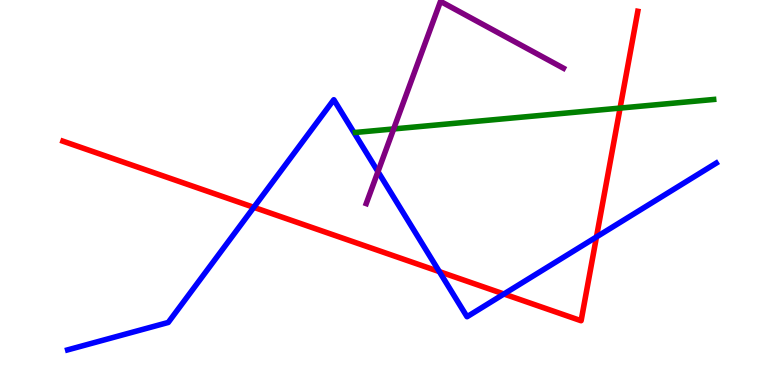[{'lines': ['blue', 'red'], 'intersections': [{'x': 3.28, 'y': 4.61}, {'x': 5.67, 'y': 2.94}, {'x': 6.5, 'y': 2.36}, {'x': 7.7, 'y': 3.85}]}, {'lines': ['green', 'red'], 'intersections': [{'x': 8.0, 'y': 7.19}]}, {'lines': ['purple', 'red'], 'intersections': []}, {'lines': ['blue', 'green'], 'intersections': []}, {'lines': ['blue', 'purple'], 'intersections': [{'x': 4.88, 'y': 5.54}]}, {'lines': ['green', 'purple'], 'intersections': [{'x': 5.08, 'y': 6.65}]}]